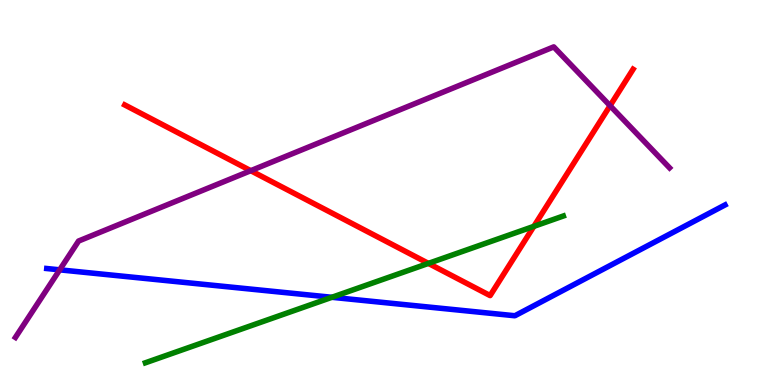[{'lines': ['blue', 'red'], 'intersections': []}, {'lines': ['green', 'red'], 'intersections': [{'x': 5.53, 'y': 3.16}, {'x': 6.89, 'y': 4.12}]}, {'lines': ['purple', 'red'], 'intersections': [{'x': 3.24, 'y': 5.57}, {'x': 7.87, 'y': 7.25}]}, {'lines': ['blue', 'green'], 'intersections': [{'x': 4.28, 'y': 2.28}]}, {'lines': ['blue', 'purple'], 'intersections': [{'x': 0.77, 'y': 2.99}]}, {'lines': ['green', 'purple'], 'intersections': []}]